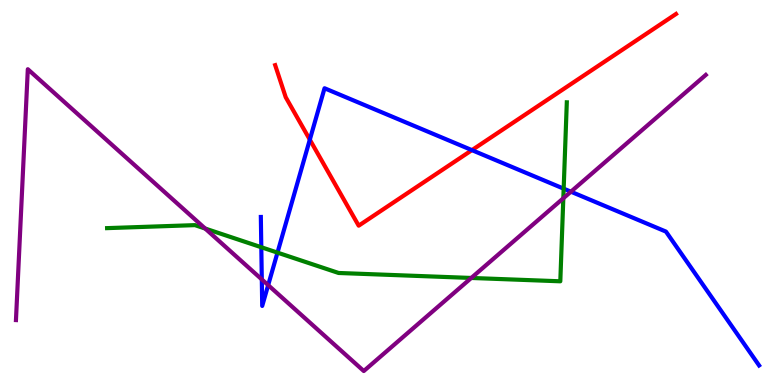[{'lines': ['blue', 'red'], 'intersections': [{'x': 4.0, 'y': 6.37}, {'x': 6.09, 'y': 6.1}]}, {'lines': ['green', 'red'], 'intersections': []}, {'lines': ['purple', 'red'], 'intersections': []}, {'lines': ['blue', 'green'], 'intersections': [{'x': 3.37, 'y': 3.58}, {'x': 3.58, 'y': 3.44}, {'x': 7.27, 'y': 5.1}]}, {'lines': ['blue', 'purple'], 'intersections': [{'x': 3.38, 'y': 2.74}, {'x': 3.46, 'y': 2.59}, {'x': 7.37, 'y': 5.02}]}, {'lines': ['green', 'purple'], 'intersections': [{'x': 2.65, 'y': 4.06}, {'x': 6.08, 'y': 2.78}, {'x': 7.27, 'y': 4.85}]}]